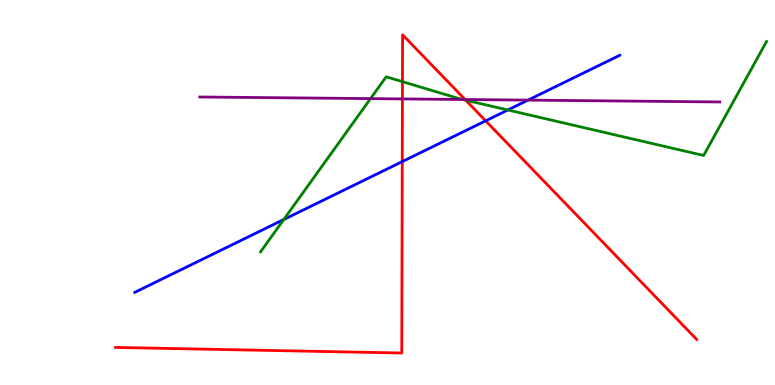[{'lines': ['blue', 'red'], 'intersections': [{'x': 5.19, 'y': 5.8}, {'x': 6.27, 'y': 6.86}]}, {'lines': ['green', 'red'], 'intersections': [{'x': 5.19, 'y': 7.88}, {'x': 6.01, 'y': 7.4}]}, {'lines': ['purple', 'red'], 'intersections': [{'x': 5.19, 'y': 7.43}, {'x': 6.0, 'y': 7.42}]}, {'lines': ['blue', 'green'], 'intersections': [{'x': 3.66, 'y': 4.3}, {'x': 6.55, 'y': 7.14}]}, {'lines': ['blue', 'purple'], 'intersections': [{'x': 6.81, 'y': 7.4}]}, {'lines': ['green', 'purple'], 'intersections': [{'x': 4.78, 'y': 7.44}, {'x': 5.97, 'y': 7.42}]}]